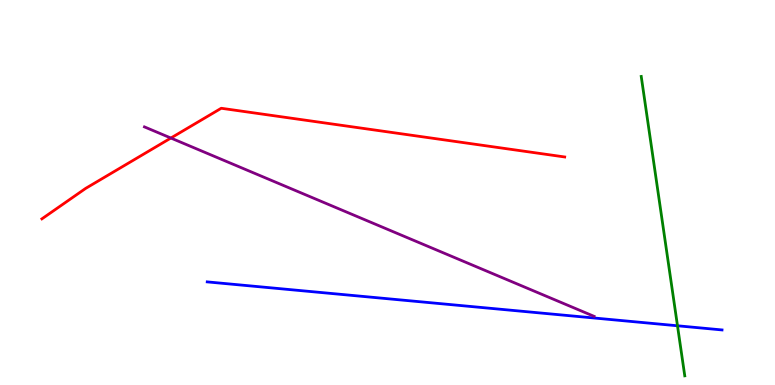[{'lines': ['blue', 'red'], 'intersections': []}, {'lines': ['green', 'red'], 'intersections': []}, {'lines': ['purple', 'red'], 'intersections': [{'x': 2.2, 'y': 6.41}]}, {'lines': ['blue', 'green'], 'intersections': [{'x': 8.74, 'y': 1.54}]}, {'lines': ['blue', 'purple'], 'intersections': []}, {'lines': ['green', 'purple'], 'intersections': []}]